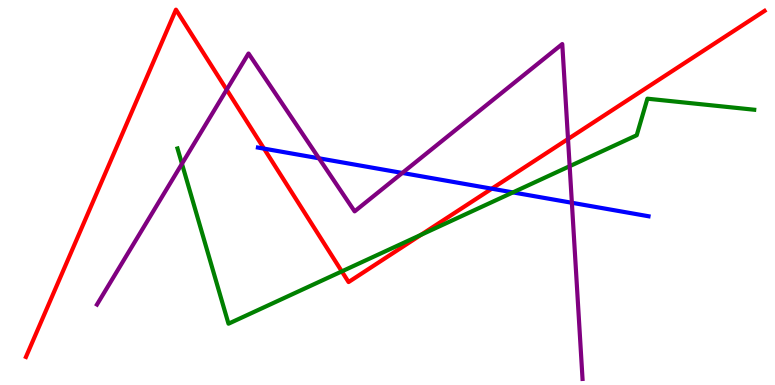[{'lines': ['blue', 'red'], 'intersections': [{'x': 3.41, 'y': 6.14}, {'x': 6.35, 'y': 5.1}]}, {'lines': ['green', 'red'], 'intersections': [{'x': 4.41, 'y': 2.95}, {'x': 5.43, 'y': 3.9}]}, {'lines': ['purple', 'red'], 'intersections': [{'x': 2.92, 'y': 7.67}, {'x': 7.33, 'y': 6.39}]}, {'lines': ['blue', 'green'], 'intersections': [{'x': 6.62, 'y': 5.0}]}, {'lines': ['blue', 'purple'], 'intersections': [{'x': 4.12, 'y': 5.89}, {'x': 5.19, 'y': 5.51}, {'x': 7.38, 'y': 4.73}]}, {'lines': ['green', 'purple'], 'intersections': [{'x': 2.35, 'y': 5.75}, {'x': 7.35, 'y': 5.68}]}]